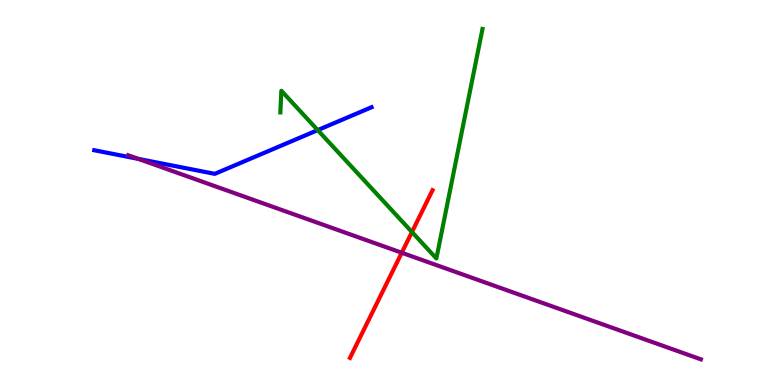[{'lines': ['blue', 'red'], 'intersections': []}, {'lines': ['green', 'red'], 'intersections': [{'x': 5.32, 'y': 3.97}]}, {'lines': ['purple', 'red'], 'intersections': [{'x': 5.18, 'y': 3.44}]}, {'lines': ['blue', 'green'], 'intersections': [{'x': 4.1, 'y': 6.62}]}, {'lines': ['blue', 'purple'], 'intersections': [{'x': 1.78, 'y': 5.87}]}, {'lines': ['green', 'purple'], 'intersections': []}]